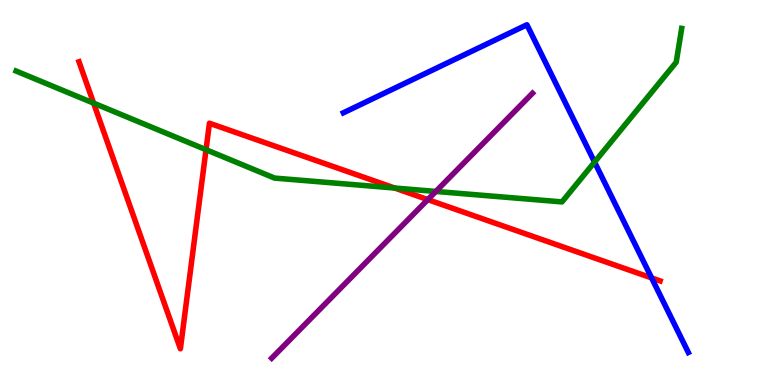[{'lines': ['blue', 'red'], 'intersections': [{'x': 8.41, 'y': 2.78}]}, {'lines': ['green', 'red'], 'intersections': [{'x': 1.21, 'y': 7.32}, {'x': 2.66, 'y': 6.11}, {'x': 5.09, 'y': 5.12}]}, {'lines': ['purple', 'red'], 'intersections': [{'x': 5.52, 'y': 4.82}]}, {'lines': ['blue', 'green'], 'intersections': [{'x': 7.67, 'y': 5.79}]}, {'lines': ['blue', 'purple'], 'intersections': []}, {'lines': ['green', 'purple'], 'intersections': [{'x': 5.62, 'y': 5.03}]}]